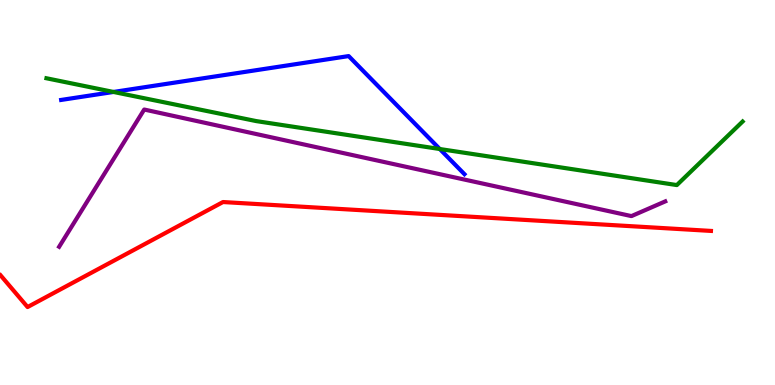[{'lines': ['blue', 'red'], 'intersections': []}, {'lines': ['green', 'red'], 'intersections': []}, {'lines': ['purple', 'red'], 'intersections': []}, {'lines': ['blue', 'green'], 'intersections': [{'x': 1.46, 'y': 7.61}, {'x': 5.67, 'y': 6.13}]}, {'lines': ['blue', 'purple'], 'intersections': []}, {'lines': ['green', 'purple'], 'intersections': []}]